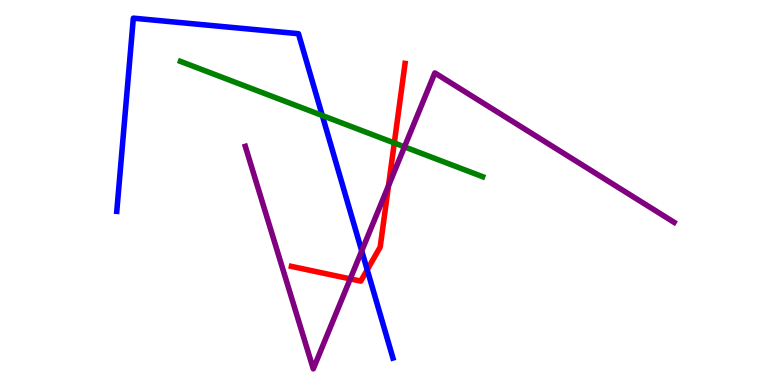[{'lines': ['blue', 'red'], 'intersections': [{'x': 4.74, 'y': 2.99}]}, {'lines': ['green', 'red'], 'intersections': [{'x': 5.09, 'y': 6.29}]}, {'lines': ['purple', 'red'], 'intersections': [{'x': 4.52, 'y': 2.76}, {'x': 5.01, 'y': 5.18}]}, {'lines': ['blue', 'green'], 'intersections': [{'x': 4.16, 'y': 7.0}]}, {'lines': ['blue', 'purple'], 'intersections': [{'x': 4.67, 'y': 3.48}]}, {'lines': ['green', 'purple'], 'intersections': [{'x': 5.22, 'y': 6.19}]}]